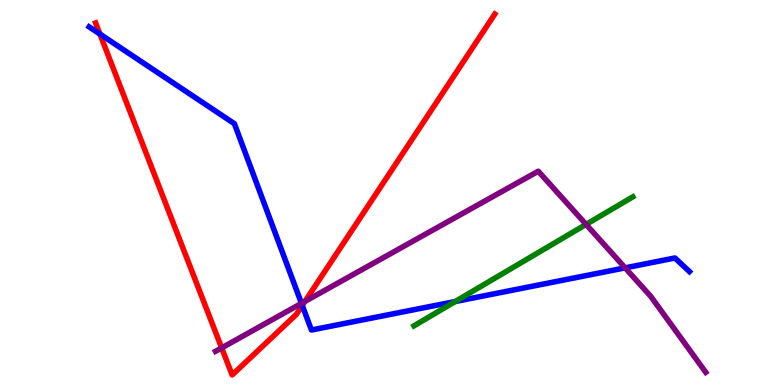[{'lines': ['blue', 'red'], 'intersections': [{'x': 1.29, 'y': 9.12}, {'x': 3.9, 'y': 2.07}]}, {'lines': ['green', 'red'], 'intersections': []}, {'lines': ['purple', 'red'], 'intersections': [{'x': 2.86, 'y': 0.964}, {'x': 3.94, 'y': 2.17}]}, {'lines': ['blue', 'green'], 'intersections': [{'x': 5.87, 'y': 2.17}]}, {'lines': ['blue', 'purple'], 'intersections': [{'x': 3.89, 'y': 2.12}, {'x': 8.07, 'y': 3.04}]}, {'lines': ['green', 'purple'], 'intersections': [{'x': 7.56, 'y': 4.17}]}]